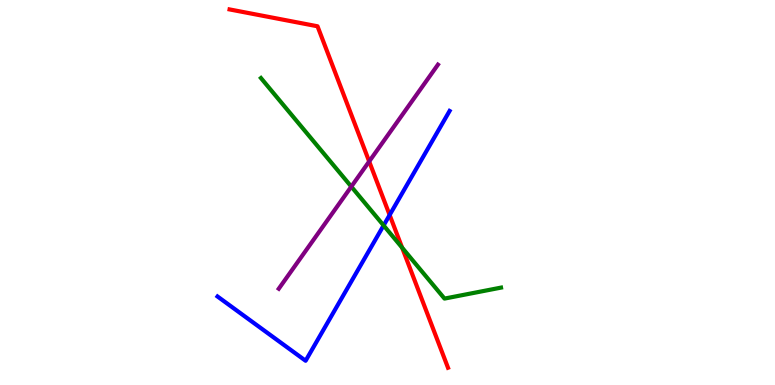[{'lines': ['blue', 'red'], 'intersections': [{'x': 5.03, 'y': 4.42}]}, {'lines': ['green', 'red'], 'intersections': [{'x': 5.19, 'y': 3.57}]}, {'lines': ['purple', 'red'], 'intersections': [{'x': 4.76, 'y': 5.81}]}, {'lines': ['blue', 'green'], 'intersections': [{'x': 4.95, 'y': 4.14}]}, {'lines': ['blue', 'purple'], 'intersections': []}, {'lines': ['green', 'purple'], 'intersections': [{'x': 4.53, 'y': 5.15}]}]